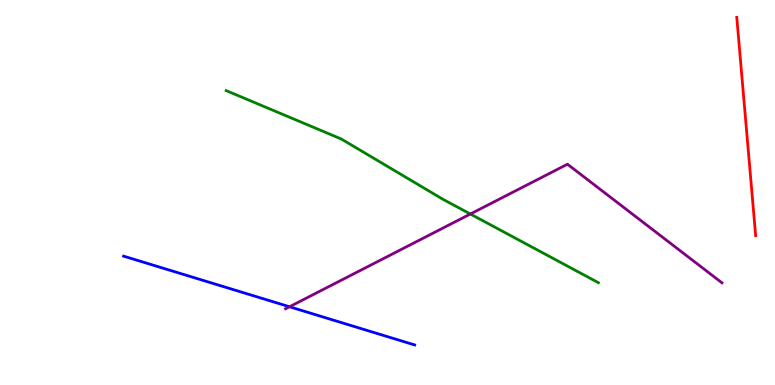[{'lines': ['blue', 'red'], 'intersections': []}, {'lines': ['green', 'red'], 'intersections': []}, {'lines': ['purple', 'red'], 'intersections': []}, {'lines': ['blue', 'green'], 'intersections': []}, {'lines': ['blue', 'purple'], 'intersections': [{'x': 3.74, 'y': 2.03}]}, {'lines': ['green', 'purple'], 'intersections': [{'x': 6.07, 'y': 4.44}]}]